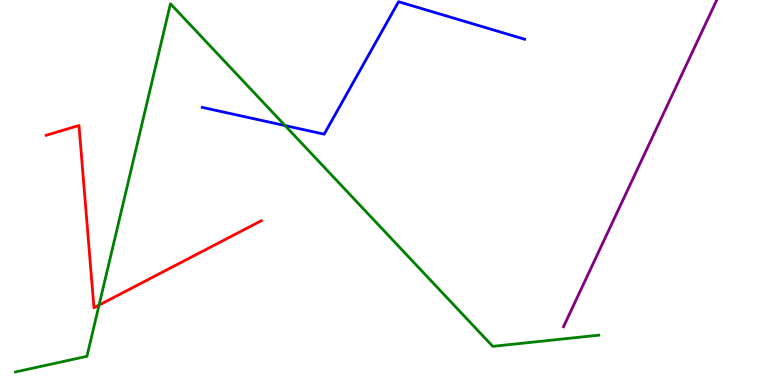[{'lines': ['blue', 'red'], 'intersections': []}, {'lines': ['green', 'red'], 'intersections': [{'x': 1.28, 'y': 2.08}]}, {'lines': ['purple', 'red'], 'intersections': []}, {'lines': ['blue', 'green'], 'intersections': [{'x': 3.68, 'y': 6.74}]}, {'lines': ['blue', 'purple'], 'intersections': []}, {'lines': ['green', 'purple'], 'intersections': []}]